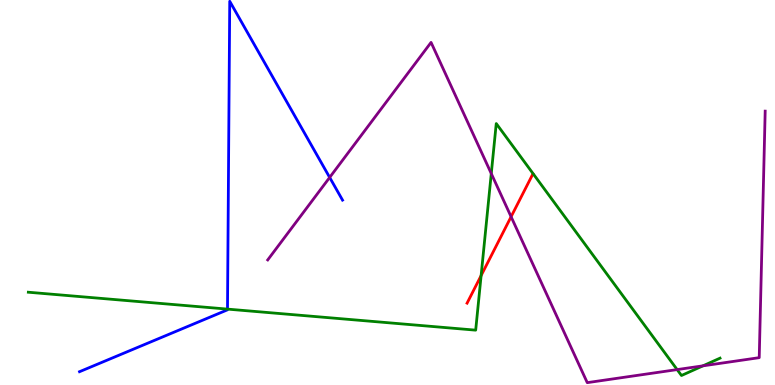[{'lines': ['blue', 'red'], 'intersections': []}, {'lines': ['green', 'red'], 'intersections': [{'x': 6.21, 'y': 2.84}]}, {'lines': ['purple', 'red'], 'intersections': [{'x': 6.59, 'y': 4.37}]}, {'lines': ['blue', 'green'], 'intersections': [{'x': 2.94, 'y': 1.97}]}, {'lines': ['blue', 'purple'], 'intersections': [{'x': 4.25, 'y': 5.39}]}, {'lines': ['green', 'purple'], 'intersections': [{'x': 6.34, 'y': 5.49}, {'x': 8.74, 'y': 0.4}, {'x': 9.07, 'y': 0.498}]}]